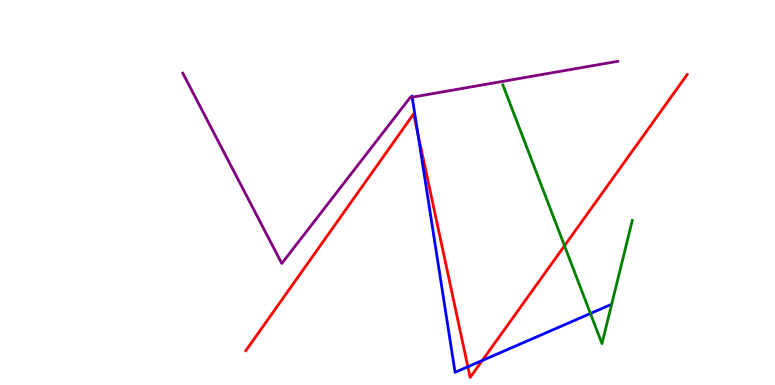[{'lines': ['blue', 'red'], 'intersections': [{'x': 5.39, 'y': 6.52}, {'x': 6.04, 'y': 0.474}, {'x': 6.22, 'y': 0.636}]}, {'lines': ['green', 'red'], 'intersections': [{'x': 7.28, 'y': 3.62}]}, {'lines': ['purple', 'red'], 'intersections': []}, {'lines': ['blue', 'green'], 'intersections': [{'x': 7.62, 'y': 1.86}]}, {'lines': ['blue', 'purple'], 'intersections': [{'x': 5.32, 'y': 7.48}]}, {'lines': ['green', 'purple'], 'intersections': []}]